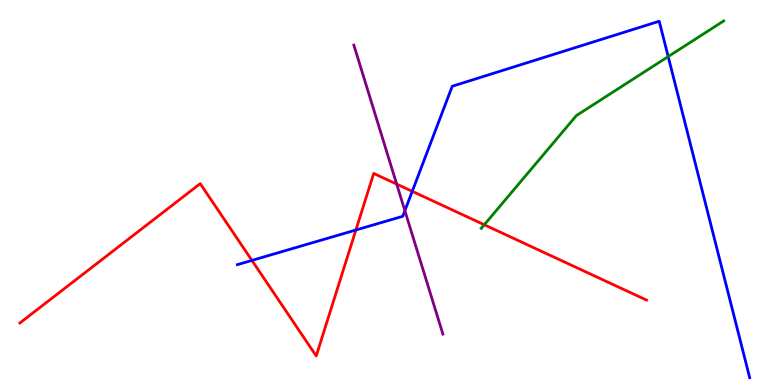[{'lines': ['blue', 'red'], 'intersections': [{'x': 3.25, 'y': 3.24}, {'x': 4.59, 'y': 4.03}, {'x': 5.32, 'y': 5.03}]}, {'lines': ['green', 'red'], 'intersections': [{'x': 6.25, 'y': 4.16}]}, {'lines': ['purple', 'red'], 'intersections': [{'x': 5.12, 'y': 5.22}]}, {'lines': ['blue', 'green'], 'intersections': [{'x': 8.62, 'y': 8.53}]}, {'lines': ['blue', 'purple'], 'intersections': [{'x': 5.22, 'y': 4.53}]}, {'lines': ['green', 'purple'], 'intersections': []}]